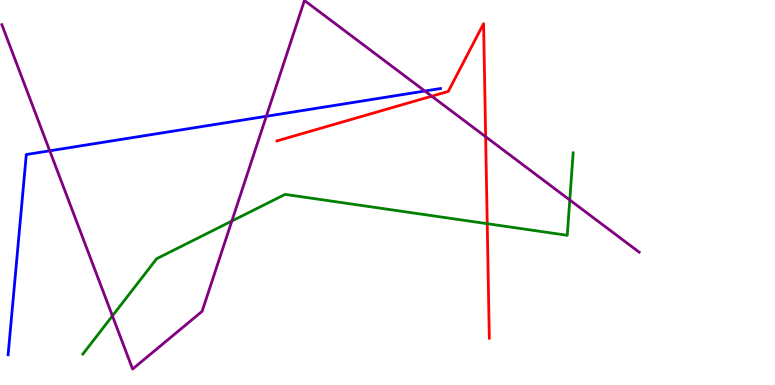[{'lines': ['blue', 'red'], 'intersections': []}, {'lines': ['green', 'red'], 'intersections': [{'x': 6.29, 'y': 4.19}]}, {'lines': ['purple', 'red'], 'intersections': [{'x': 5.57, 'y': 7.5}, {'x': 6.27, 'y': 6.45}]}, {'lines': ['blue', 'green'], 'intersections': []}, {'lines': ['blue', 'purple'], 'intersections': [{'x': 0.642, 'y': 6.08}, {'x': 3.44, 'y': 6.98}, {'x': 5.48, 'y': 7.64}]}, {'lines': ['green', 'purple'], 'intersections': [{'x': 1.45, 'y': 1.8}, {'x': 2.99, 'y': 4.26}, {'x': 7.35, 'y': 4.81}]}]